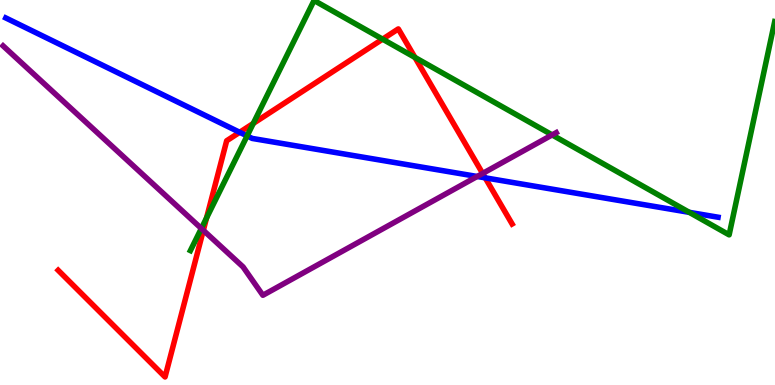[{'lines': ['blue', 'red'], 'intersections': [{'x': 3.09, 'y': 6.56}, {'x': 6.26, 'y': 5.38}]}, {'lines': ['green', 'red'], 'intersections': [{'x': 2.67, 'y': 4.34}, {'x': 3.27, 'y': 6.79}, {'x': 4.94, 'y': 8.98}, {'x': 5.35, 'y': 8.51}]}, {'lines': ['purple', 'red'], 'intersections': [{'x': 2.62, 'y': 4.02}, {'x': 6.23, 'y': 5.5}]}, {'lines': ['blue', 'green'], 'intersections': [{'x': 3.19, 'y': 6.47}, {'x': 8.89, 'y': 4.48}]}, {'lines': ['blue', 'purple'], 'intersections': [{'x': 6.16, 'y': 5.42}]}, {'lines': ['green', 'purple'], 'intersections': [{'x': 2.6, 'y': 4.07}, {'x': 7.12, 'y': 6.5}]}]